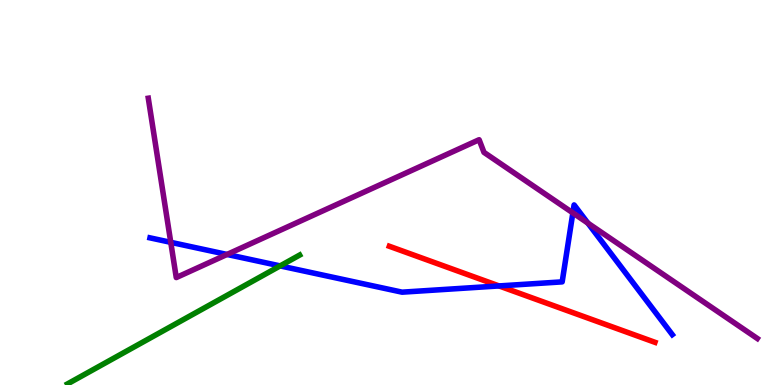[{'lines': ['blue', 'red'], 'intersections': [{'x': 6.44, 'y': 2.57}]}, {'lines': ['green', 'red'], 'intersections': []}, {'lines': ['purple', 'red'], 'intersections': []}, {'lines': ['blue', 'green'], 'intersections': [{'x': 3.61, 'y': 3.09}]}, {'lines': ['blue', 'purple'], 'intersections': [{'x': 2.2, 'y': 3.71}, {'x': 2.93, 'y': 3.39}, {'x': 7.39, 'y': 4.47}, {'x': 7.59, 'y': 4.2}]}, {'lines': ['green', 'purple'], 'intersections': []}]